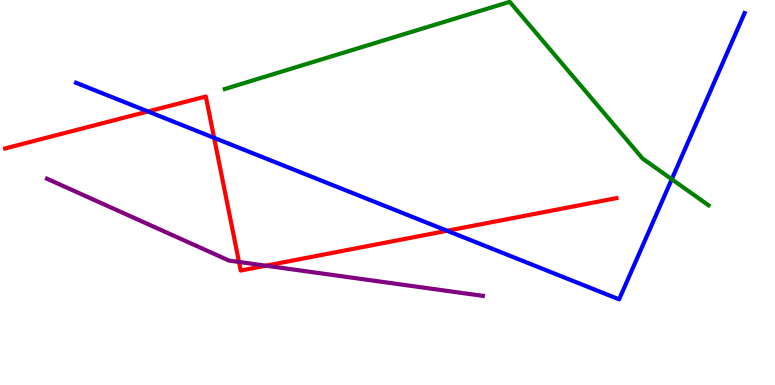[{'lines': ['blue', 'red'], 'intersections': [{'x': 1.91, 'y': 7.1}, {'x': 2.76, 'y': 6.42}, {'x': 5.77, 'y': 4.01}]}, {'lines': ['green', 'red'], 'intersections': []}, {'lines': ['purple', 'red'], 'intersections': [{'x': 3.08, 'y': 3.2}, {'x': 3.43, 'y': 3.1}]}, {'lines': ['blue', 'green'], 'intersections': [{'x': 8.67, 'y': 5.34}]}, {'lines': ['blue', 'purple'], 'intersections': []}, {'lines': ['green', 'purple'], 'intersections': []}]